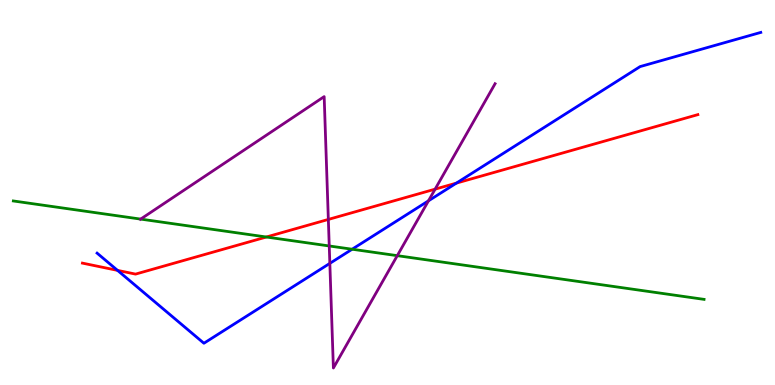[{'lines': ['blue', 'red'], 'intersections': [{'x': 1.52, 'y': 2.98}, {'x': 5.89, 'y': 5.24}]}, {'lines': ['green', 'red'], 'intersections': [{'x': 3.44, 'y': 3.84}]}, {'lines': ['purple', 'red'], 'intersections': [{'x': 4.24, 'y': 4.3}, {'x': 5.61, 'y': 5.09}]}, {'lines': ['blue', 'green'], 'intersections': [{'x': 4.54, 'y': 3.53}]}, {'lines': ['blue', 'purple'], 'intersections': [{'x': 4.26, 'y': 3.16}, {'x': 5.53, 'y': 4.78}]}, {'lines': ['green', 'purple'], 'intersections': [{'x': 1.81, 'y': 4.31}, {'x': 4.25, 'y': 3.61}, {'x': 5.13, 'y': 3.36}]}]